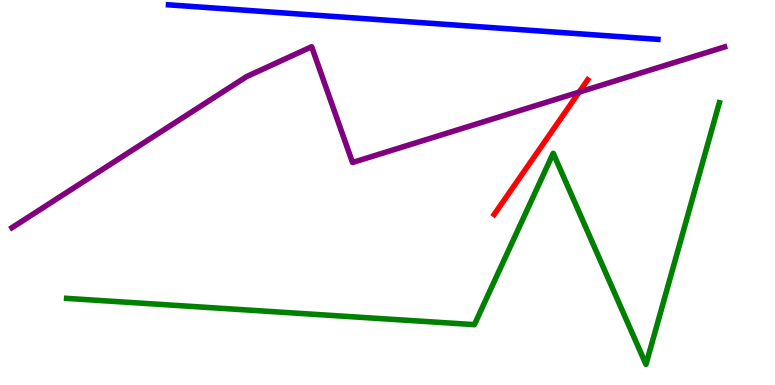[{'lines': ['blue', 'red'], 'intersections': []}, {'lines': ['green', 'red'], 'intersections': []}, {'lines': ['purple', 'red'], 'intersections': [{'x': 7.47, 'y': 7.61}]}, {'lines': ['blue', 'green'], 'intersections': []}, {'lines': ['blue', 'purple'], 'intersections': []}, {'lines': ['green', 'purple'], 'intersections': []}]